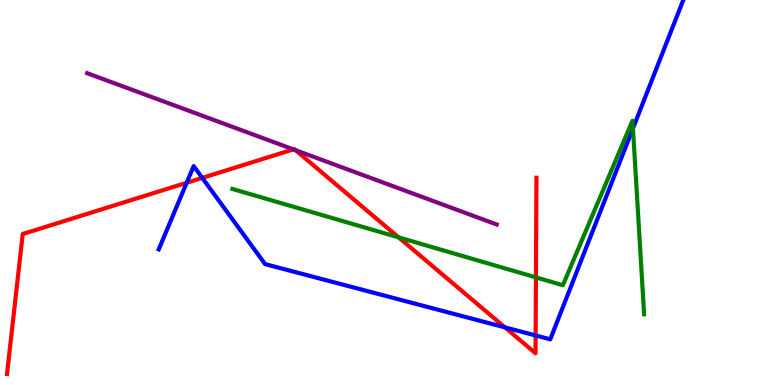[{'lines': ['blue', 'red'], 'intersections': [{'x': 2.41, 'y': 5.25}, {'x': 2.61, 'y': 5.38}, {'x': 6.52, 'y': 1.5}, {'x': 6.91, 'y': 1.29}]}, {'lines': ['green', 'red'], 'intersections': [{'x': 5.14, 'y': 3.83}, {'x': 6.92, 'y': 2.8}]}, {'lines': ['purple', 'red'], 'intersections': [{'x': 3.79, 'y': 6.12}, {'x': 3.81, 'y': 6.1}]}, {'lines': ['blue', 'green'], 'intersections': [{'x': 8.17, 'y': 6.66}]}, {'lines': ['blue', 'purple'], 'intersections': []}, {'lines': ['green', 'purple'], 'intersections': []}]